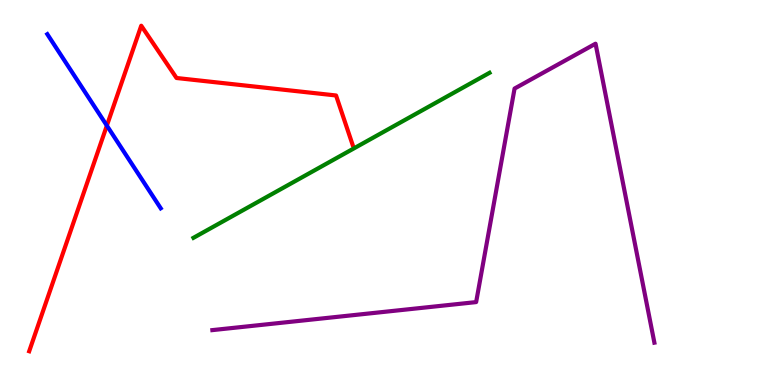[{'lines': ['blue', 'red'], 'intersections': [{'x': 1.38, 'y': 6.74}]}, {'lines': ['green', 'red'], 'intersections': []}, {'lines': ['purple', 'red'], 'intersections': []}, {'lines': ['blue', 'green'], 'intersections': []}, {'lines': ['blue', 'purple'], 'intersections': []}, {'lines': ['green', 'purple'], 'intersections': []}]